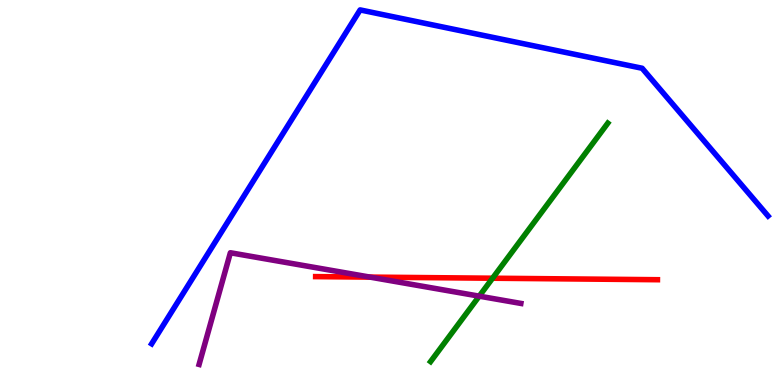[{'lines': ['blue', 'red'], 'intersections': []}, {'lines': ['green', 'red'], 'intersections': [{'x': 6.36, 'y': 2.77}]}, {'lines': ['purple', 'red'], 'intersections': [{'x': 4.77, 'y': 2.8}]}, {'lines': ['blue', 'green'], 'intersections': []}, {'lines': ['blue', 'purple'], 'intersections': []}, {'lines': ['green', 'purple'], 'intersections': [{'x': 6.18, 'y': 2.31}]}]